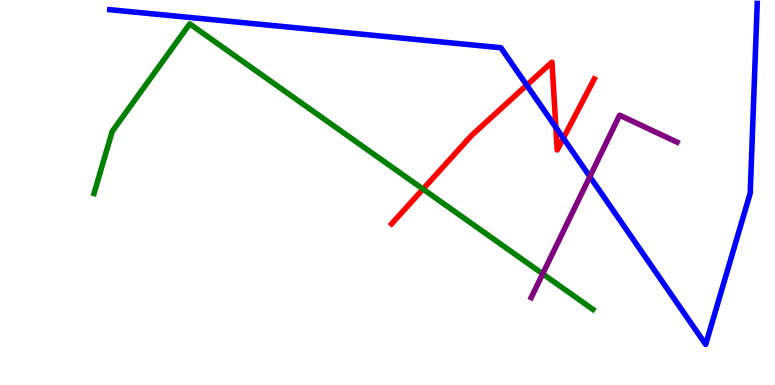[{'lines': ['blue', 'red'], 'intersections': [{'x': 6.8, 'y': 7.79}, {'x': 7.17, 'y': 6.69}, {'x': 7.27, 'y': 6.41}]}, {'lines': ['green', 'red'], 'intersections': [{'x': 5.46, 'y': 5.09}]}, {'lines': ['purple', 'red'], 'intersections': []}, {'lines': ['blue', 'green'], 'intersections': []}, {'lines': ['blue', 'purple'], 'intersections': [{'x': 7.61, 'y': 5.41}]}, {'lines': ['green', 'purple'], 'intersections': [{'x': 7.0, 'y': 2.89}]}]